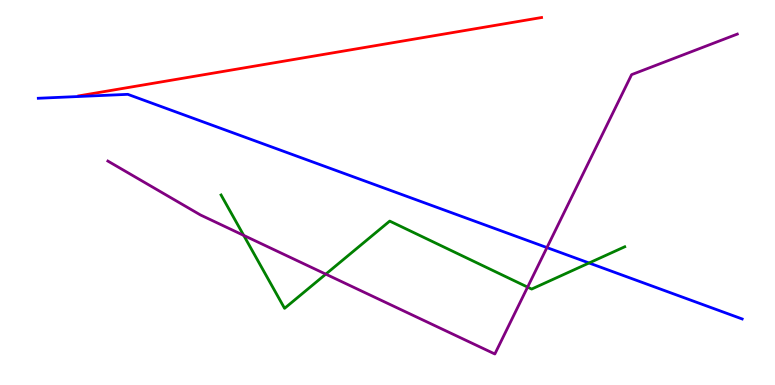[{'lines': ['blue', 'red'], 'intersections': []}, {'lines': ['green', 'red'], 'intersections': []}, {'lines': ['purple', 'red'], 'intersections': []}, {'lines': ['blue', 'green'], 'intersections': [{'x': 7.6, 'y': 3.17}]}, {'lines': ['blue', 'purple'], 'intersections': [{'x': 7.06, 'y': 3.57}]}, {'lines': ['green', 'purple'], 'intersections': [{'x': 3.14, 'y': 3.89}, {'x': 4.2, 'y': 2.88}, {'x': 6.81, 'y': 2.54}]}]